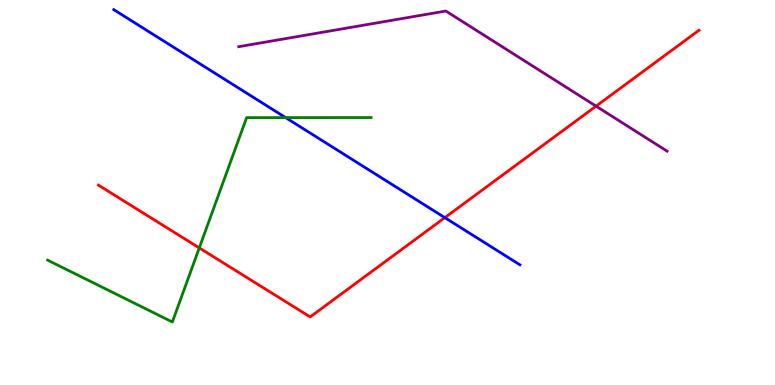[{'lines': ['blue', 'red'], 'intersections': [{'x': 5.74, 'y': 4.35}]}, {'lines': ['green', 'red'], 'intersections': [{'x': 2.57, 'y': 3.56}]}, {'lines': ['purple', 'red'], 'intersections': [{'x': 7.69, 'y': 7.24}]}, {'lines': ['blue', 'green'], 'intersections': [{'x': 3.69, 'y': 6.95}]}, {'lines': ['blue', 'purple'], 'intersections': []}, {'lines': ['green', 'purple'], 'intersections': []}]